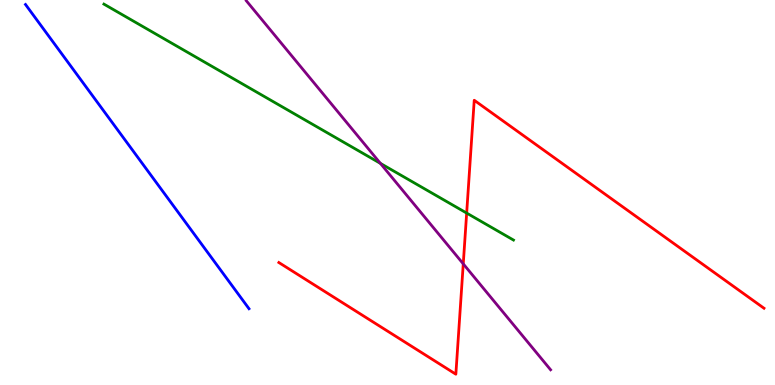[{'lines': ['blue', 'red'], 'intersections': []}, {'lines': ['green', 'red'], 'intersections': [{'x': 6.02, 'y': 4.47}]}, {'lines': ['purple', 'red'], 'intersections': [{'x': 5.98, 'y': 3.15}]}, {'lines': ['blue', 'green'], 'intersections': []}, {'lines': ['blue', 'purple'], 'intersections': []}, {'lines': ['green', 'purple'], 'intersections': [{'x': 4.91, 'y': 5.76}]}]